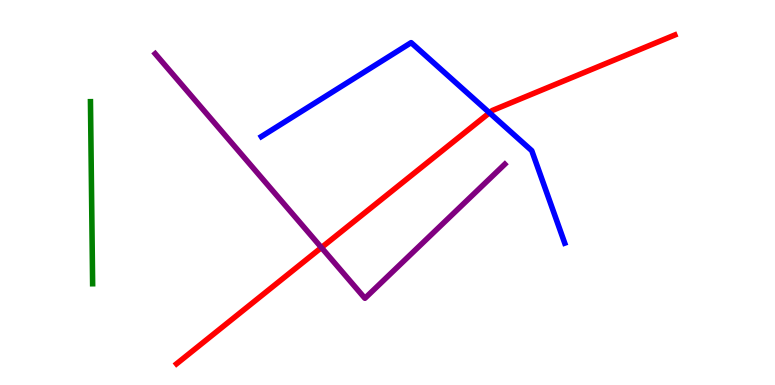[{'lines': ['blue', 'red'], 'intersections': [{'x': 6.32, 'y': 7.07}]}, {'lines': ['green', 'red'], 'intersections': []}, {'lines': ['purple', 'red'], 'intersections': [{'x': 4.15, 'y': 3.57}]}, {'lines': ['blue', 'green'], 'intersections': []}, {'lines': ['blue', 'purple'], 'intersections': []}, {'lines': ['green', 'purple'], 'intersections': []}]